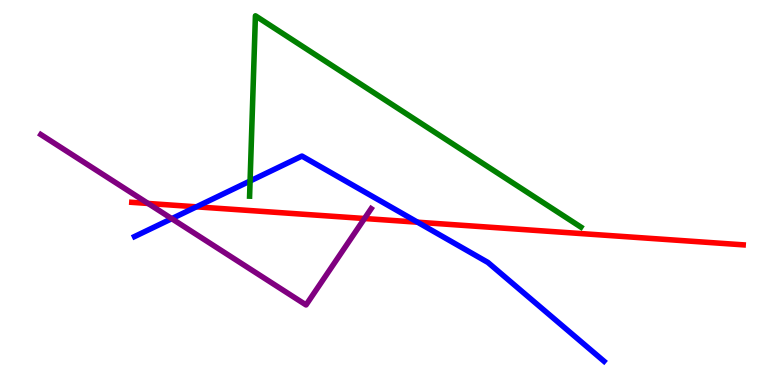[{'lines': ['blue', 'red'], 'intersections': [{'x': 2.53, 'y': 4.63}, {'x': 5.39, 'y': 4.23}]}, {'lines': ['green', 'red'], 'intersections': []}, {'lines': ['purple', 'red'], 'intersections': [{'x': 1.91, 'y': 4.72}, {'x': 4.7, 'y': 4.32}]}, {'lines': ['blue', 'green'], 'intersections': [{'x': 3.23, 'y': 5.3}]}, {'lines': ['blue', 'purple'], 'intersections': [{'x': 2.22, 'y': 4.32}]}, {'lines': ['green', 'purple'], 'intersections': []}]